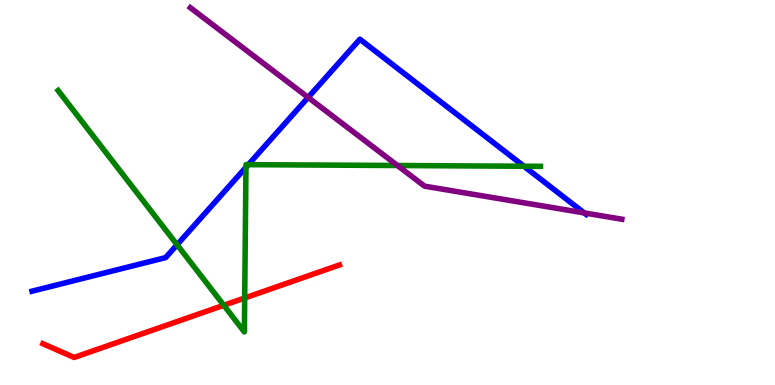[{'lines': ['blue', 'red'], 'intersections': []}, {'lines': ['green', 'red'], 'intersections': [{'x': 2.89, 'y': 2.07}, {'x': 3.16, 'y': 2.26}]}, {'lines': ['purple', 'red'], 'intersections': []}, {'lines': ['blue', 'green'], 'intersections': [{'x': 2.28, 'y': 3.64}, {'x': 3.17, 'y': 5.65}, {'x': 3.2, 'y': 5.72}, {'x': 6.76, 'y': 5.68}]}, {'lines': ['blue', 'purple'], 'intersections': [{'x': 3.98, 'y': 7.47}, {'x': 7.54, 'y': 4.47}]}, {'lines': ['green', 'purple'], 'intersections': [{'x': 5.13, 'y': 5.7}]}]